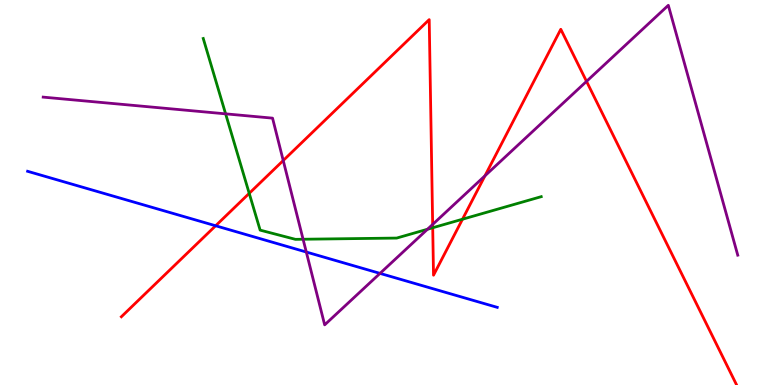[{'lines': ['blue', 'red'], 'intersections': [{'x': 2.78, 'y': 4.14}]}, {'lines': ['green', 'red'], 'intersections': [{'x': 3.22, 'y': 4.98}, {'x': 5.58, 'y': 4.08}, {'x': 5.97, 'y': 4.31}]}, {'lines': ['purple', 'red'], 'intersections': [{'x': 3.65, 'y': 5.83}, {'x': 5.58, 'y': 4.17}, {'x': 6.26, 'y': 5.43}, {'x': 7.57, 'y': 7.89}]}, {'lines': ['blue', 'green'], 'intersections': []}, {'lines': ['blue', 'purple'], 'intersections': [{'x': 3.95, 'y': 3.45}, {'x': 4.9, 'y': 2.9}]}, {'lines': ['green', 'purple'], 'intersections': [{'x': 2.91, 'y': 7.04}, {'x': 3.91, 'y': 3.79}, {'x': 5.52, 'y': 4.05}]}]